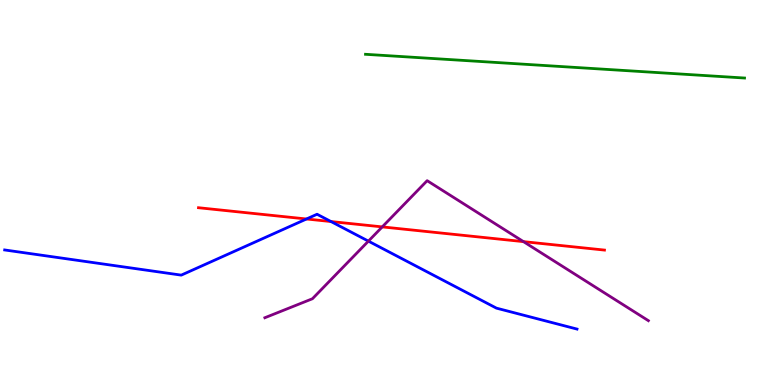[{'lines': ['blue', 'red'], 'intersections': [{'x': 3.95, 'y': 4.31}, {'x': 4.27, 'y': 4.25}]}, {'lines': ['green', 'red'], 'intersections': []}, {'lines': ['purple', 'red'], 'intersections': [{'x': 4.93, 'y': 4.11}, {'x': 6.75, 'y': 3.72}]}, {'lines': ['blue', 'green'], 'intersections': []}, {'lines': ['blue', 'purple'], 'intersections': [{'x': 4.75, 'y': 3.74}]}, {'lines': ['green', 'purple'], 'intersections': []}]